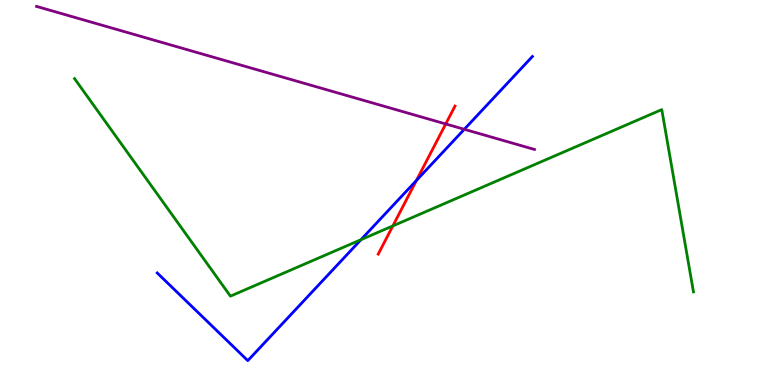[{'lines': ['blue', 'red'], 'intersections': [{'x': 5.37, 'y': 5.31}]}, {'lines': ['green', 'red'], 'intersections': [{'x': 5.07, 'y': 4.13}]}, {'lines': ['purple', 'red'], 'intersections': [{'x': 5.75, 'y': 6.78}]}, {'lines': ['blue', 'green'], 'intersections': [{'x': 4.66, 'y': 3.77}]}, {'lines': ['blue', 'purple'], 'intersections': [{'x': 5.99, 'y': 6.64}]}, {'lines': ['green', 'purple'], 'intersections': []}]